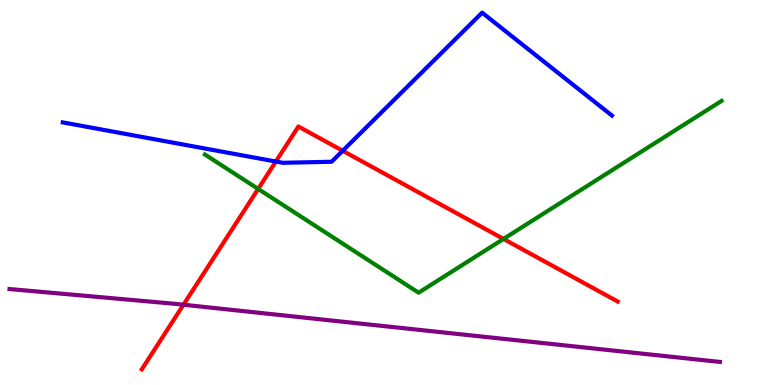[{'lines': ['blue', 'red'], 'intersections': [{'x': 3.56, 'y': 5.8}, {'x': 4.42, 'y': 6.08}]}, {'lines': ['green', 'red'], 'intersections': [{'x': 3.33, 'y': 5.09}, {'x': 6.5, 'y': 3.79}]}, {'lines': ['purple', 'red'], 'intersections': [{'x': 2.37, 'y': 2.08}]}, {'lines': ['blue', 'green'], 'intersections': []}, {'lines': ['blue', 'purple'], 'intersections': []}, {'lines': ['green', 'purple'], 'intersections': []}]